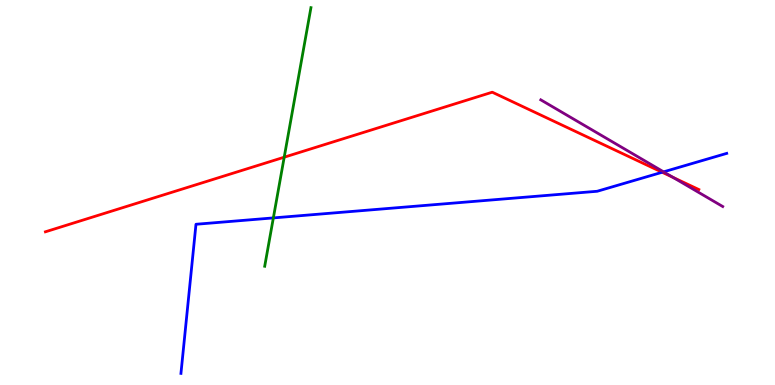[{'lines': ['blue', 'red'], 'intersections': [{'x': 8.54, 'y': 5.53}]}, {'lines': ['green', 'red'], 'intersections': [{'x': 3.67, 'y': 5.92}]}, {'lines': ['purple', 'red'], 'intersections': [{'x': 8.68, 'y': 5.39}]}, {'lines': ['blue', 'green'], 'intersections': [{'x': 3.53, 'y': 4.34}]}, {'lines': ['blue', 'purple'], 'intersections': [{'x': 8.56, 'y': 5.54}]}, {'lines': ['green', 'purple'], 'intersections': []}]